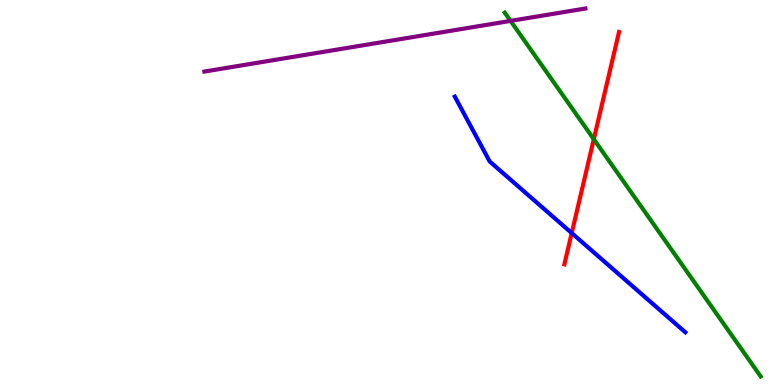[{'lines': ['blue', 'red'], 'intersections': [{'x': 7.38, 'y': 3.95}]}, {'lines': ['green', 'red'], 'intersections': [{'x': 7.66, 'y': 6.38}]}, {'lines': ['purple', 'red'], 'intersections': []}, {'lines': ['blue', 'green'], 'intersections': []}, {'lines': ['blue', 'purple'], 'intersections': []}, {'lines': ['green', 'purple'], 'intersections': [{'x': 6.59, 'y': 9.46}]}]